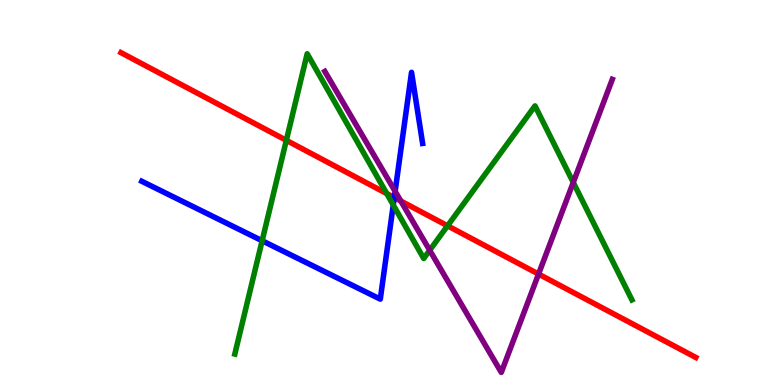[{'lines': ['blue', 'red'], 'intersections': [{'x': 5.09, 'y': 4.87}]}, {'lines': ['green', 'red'], 'intersections': [{'x': 3.69, 'y': 6.36}, {'x': 4.99, 'y': 4.97}, {'x': 5.77, 'y': 4.13}]}, {'lines': ['purple', 'red'], 'intersections': [{'x': 5.17, 'y': 4.78}, {'x': 6.95, 'y': 2.88}]}, {'lines': ['blue', 'green'], 'intersections': [{'x': 3.38, 'y': 3.75}, {'x': 5.07, 'y': 4.68}]}, {'lines': ['blue', 'purple'], 'intersections': [{'x': 5.1, 'y': 5.03}]}, {'lines': ['green', 'purple'], 'intersections': [{'x': 5.54, 'y': 3.5}, {'x': 7.4, 'y': 5.26}]}]